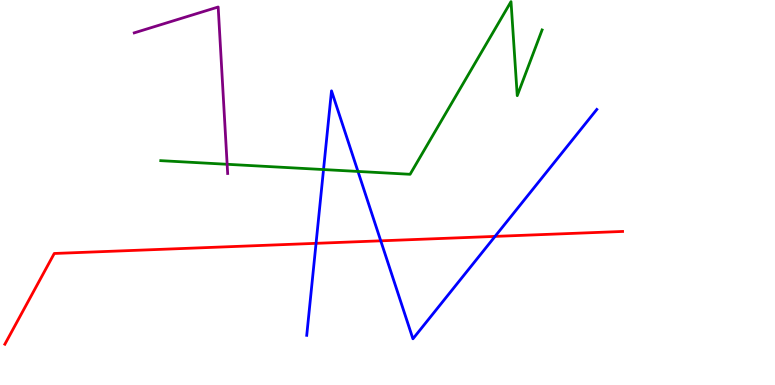[{'lines': ['blue', 'red'], 'intersections': [{'x': 4.08, 'y': 3.68}, {'x': 4.91, 'y': 3.74}, {'x': 6.39, 'y': 3.86}]}, {'lines': ['green', 'red'], 'intersections': []}, {'lines': ['purple', 'red'], 'intersections': []}, {'lines': ['blue', 'green'], 'intersections': [{'x': 4.17, 'y': 5.6}, {'x': 4.62, 'y': 5.55}]}, {'lines': ['blue', 'purple'], 'intersections': []}, {'lines': ['green', 'purple'], 'intersections': [{'x': 2.93, 'y': 5.73}]}]